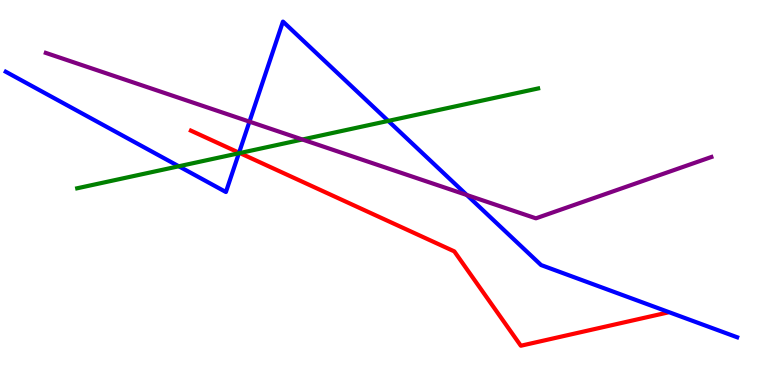[{'lines': ['blue', 'red'], 'intersections': [{'x': 3.08, 'y': 6.03}]}, {'lines': ['green', 'red'], 'intersections': [{'x': 3.09, 'y': 6.02}]}, {'lines': ['purple', 'red'], 'intersections': []}, {'lines': ['blue', 'green'], 'intersections': [{'x': 2.31, 'y': 5.68}, {'x': 3.08, 'y': 6.02}, {'x': 5.01, 'y': 6.86}]}, {'lines': ['blue', 'purple'], 'intersections': [{'x': 3.22, 'y': 6.84}, {'x': 6.02, 'y': 4.93}]}, {'lines': ['green', 'purple'], 'intersections': [{'x': 3.9, 'y': 6.38}]}]